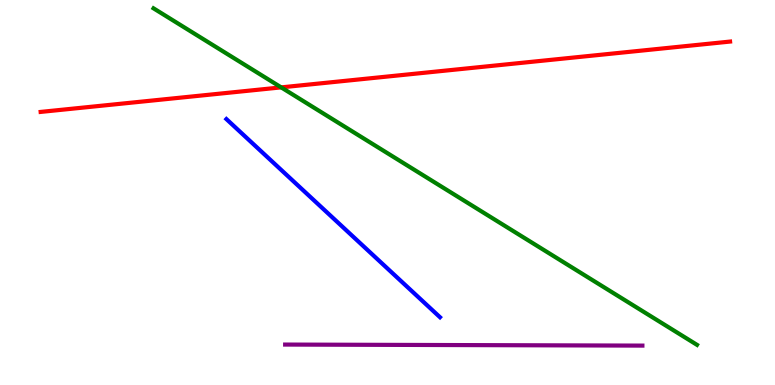[{'lines': ['blue', 'red'], 'intersections': []}, {'lines': ['green', 'red'], 'intersections': [{'x': 3.63, 'y': 7.73}]}, {'lines': ['purple', 'red'], 'intersections': []}, {'lines': ['blue', 'green'], 'intersections': []}, {'lines': ['blue', 'purple'], 'intersections': []}, {'lines': ['green', 'purple'], 'intersections': []}]